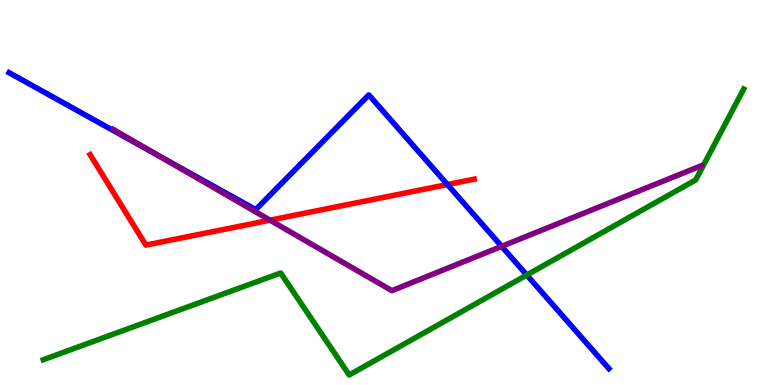[{'lines': ['blue', 'red'], 'intersections': [{'x': 5.77, 'y': 5.21}]}, {'lines': ['green', 'red'], 'intersections': []}, {'lines': ['purple', 'red'], 'intersections': [{'x': 3.48, 'y': 4.28}]}, {'lines': ['blue', 'green'], 'intersections': [{'x': 6.8, 'y': 2.86}]}, {'lines': ['blue', 'purple'], 'intersections': [{'x': 2.04, 'y': 5.96}, {'x': 6.47, 'y': 3.6}]}, {'lines': ['green', 'purple'], 'intersections': []}]